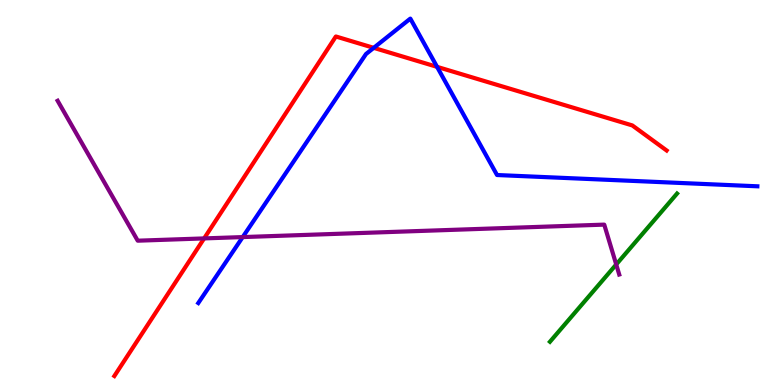[{'lines': ['blue', 'red'], 'intersections': [{'x': 4.82, 'y': 8.76}, {'x': 5.64, 'y': 8.26}]}, {'lines': ['green', 'red'], 'intersections': []}, {'lines': ['purple', 'red'], 'intersections': [{'x': 2.63, 'y': 3.81}]}, {'lines': ['blue', 'green'], 'intersections': []}, {'lines': ['blue', 'purple'], 'intersections': [{'x': 3.13, 'y': 3.84}]}, {'lines': ['green', 'purple'], 'intersections': [{'x': 7.95, 'y': 3.13}]}]